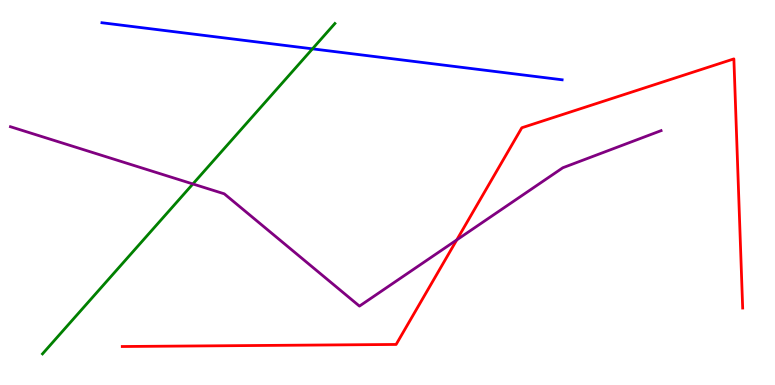[{'lines': ['blue', 'red'], 'intersections': []}, {'lines': ['green', 'red'], 'intersections': []}, {'lines': ['purple', 'red'], 'intersections': [{'x': 5.89, 'y': 3.77}]}, {'lines': ['blue', 'green'], 'intersections': [{'x': 4.03, 'y': 8.73}]}, {'lines': ['blue', 'purple'], 'intersections': []}, {'lines': ['green', 'purple'], 'intersections': [{'x': 2.49, 'y': 5.22}]}]